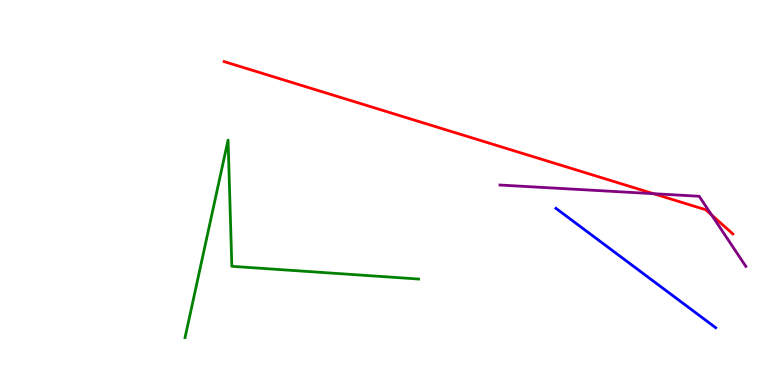[{'lines': ['blue', 'red'], 'intersections': []}, {'lines': ['green', 'red'], 'intersections': []}, {'lines': ['purple', 'red'], 'intersections': [{'x': 8.43, 'y': 4.97}, {'x': 9.18, 'y': 4.42}]}, {'lines': ['blue', 'green'], 'intersections': []}, {'lines': ['blue', 'purple'], 'intersections': []}, {'lines': ['green', 'purple'], 'intersections': []}]